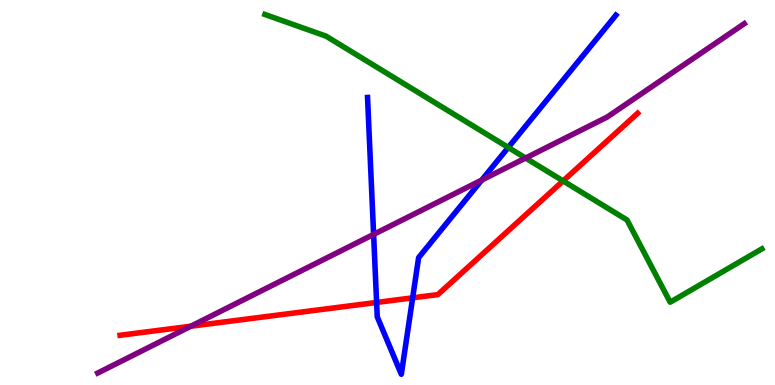[{'lines': ['blue', 'red'], 'intersections': [{'x': 4.86, 'y': 2.14}, {'x': 5.32, 'y': 2.26}]}, {'lines': ['green', 'red'], 'intersections': [{'x': 7.27, 'y': 5.3}]}, {'lines': ['purple', 'red'], 'intersections': [{'x': 2.46, 'y': 1.53}]}, {'lines': ['blue', 'green'], 'intersections': [{'x': 6.56, 'y': 6.17}]}, {'lines': ['blue', 'purple'], 'intersections': [{'x': 4.82, 'y': 3.91}, {'x': 6.22, 'y': 5.32}]}, {'lines': ['green', 'purple'], 'intersections': [{'x': 6.78, 'y': 5.9}]}]